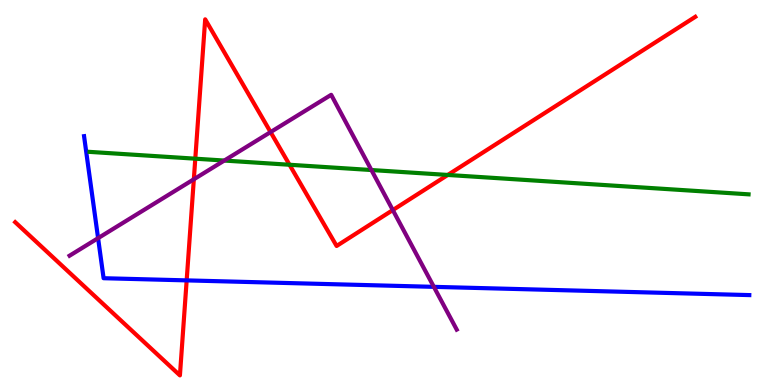[{'lines': ['blue', 'red'], 'intersections': [{'x': 2.41, 'y': 2.72}]}, {'lines': ['green', 'red'], 'intersections': [{'x': 2.52, 'y': 5.88}, {'x': 3.74, 'y': 5.72}, {'x': 5.78, 'y': 5.46}]}, {'lines': ['purple', 'red'], 'intersections': [{'x': 2.5, 'y': 5.34}, {'x': 3.49, 'y': 6.57}, {'x': 5.07, 'y': 4.54}]}, {'lines': ['blue', 'green'], 'intersections': []}, {'lines': ['blue', 'purple'], 'intersections': [{'x': 1.27, 'y': 3.81}, {'x': 5.6, 'y': 2.55}]}, {'lines': ['green', 'purple'], 'intersections': [{'x': 2.89, 'y': 5.83}, {'x': 4.79, 'y': 5.58}]}]